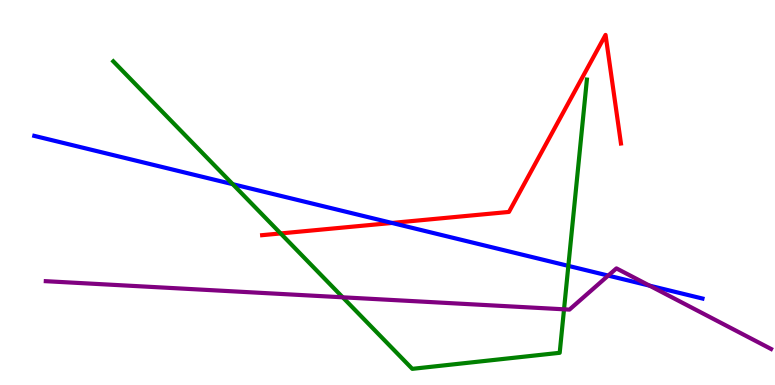[{'lines': ['blue', 'red'], 'intersections': [{'x': 5.06, 'y': 4.21}]}, {'lines': ['green', 'red'], 'intersections': [{'x': 3.62, 'y': 3.94}]}, {'lines': ['purple', 'red'], 'intersections': []}, {'lines': ['blue', 'green'], 'intersections': [{'x': 3.0, 'y': 5.22}, {'x': 7.33, 'y': 3.09}]}, {'lines': ['blue', 'purple'], 'intersections': [{'x': 7.85, 'y': 2.84}, {'x': 8.38, 'y': 2.58}]}, {'lines': ['green', 'purple'], 'intersections': [{'x': 4.42, 'y': 2.28}, {'x': 7.28, 'y': 1.97}]}]